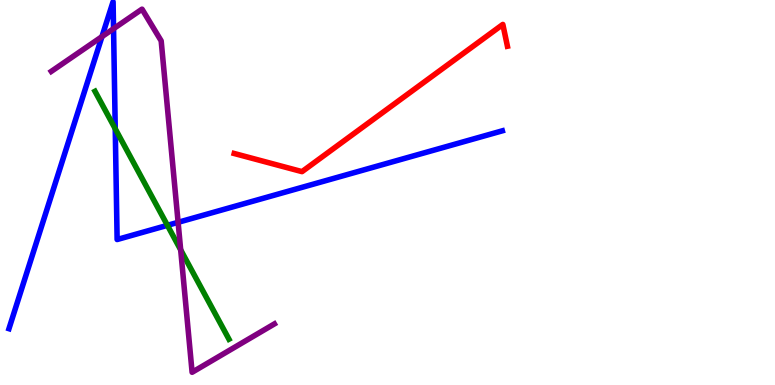[{'lines': ['blue', 'red'], 'intersections': []}, {'lines': ['green', 'red'], 'intersections': []}, {'lines': ['purple', 'red'], 'intersections': []}, {'lines': ['blue', 'green'], 'intersections': [{'x': 1.49, 'y': 6.65}, {'x': 2.16, 'y': 4.15}]}, {'lines': ['blue', 'purple'], 'intersections': [{'x': 1.32, 'y': 9.05}, {'x': 1.47, 'y': 9.25}, {'x': 2.3, 'y': 4.23}]}, {'lines': ['green', 'purple'], 'intersections': [{'x': 2.33, 'y': 3.51}]}]